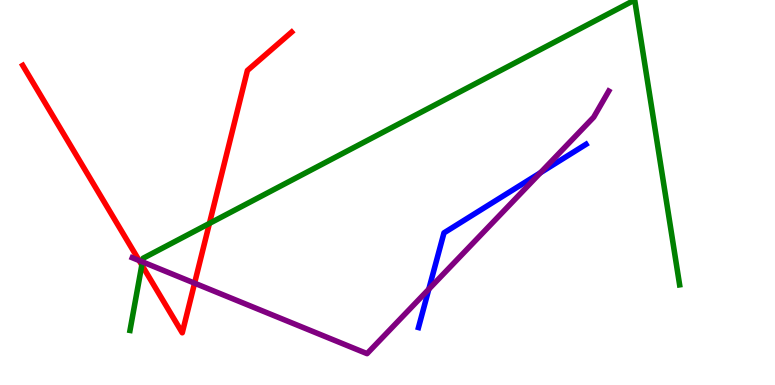[{'lines': ['blue', 'red'], 'intersections': []}, {'lines': ['green', 'red'], 'intersections': [{'x': 1.83, 'y': 3.12}, {'x': 2.7, 'y': 4.2}]}, {'lines': ['purple', 'red'], 'intersections': [{'x': 1.8, 'y': 3.23}, {'x': 2.51, 'y': 2.64}]}, {'lines': ['blue', 'green'], 'intersections': []}, {'lines': ['blue', 'purple'], 'intersections': [{'x': 5.53, 'y': 2.49}, {'x': 6.97, 'y': 5.51}]}, {'lines': ['green', 'purple'], 'intersections': [{'x': 1.84, 'y': 3.2}]}]